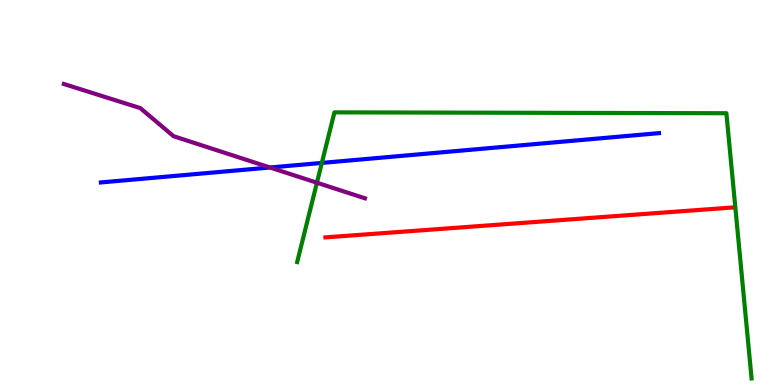[{'lines': ['blue', 'red'], 'intersections': []}, {'lines': ['green', 'red'], 'intersections': []}, {'lines': ['purple', 'red'], 'intersections': []}, {'lines': ['blue', 'green'], 'intersections': [{'x': 4.15, 'y': 5.77}]}, {'lines': ['blue', 'purple'], 'intersections': [{'x': 3.48, 'y': 5.65}]}, {'lines': ['green', 'purple'], 'intersections': [{'x': 4.09, 'y': 5.25}]}]